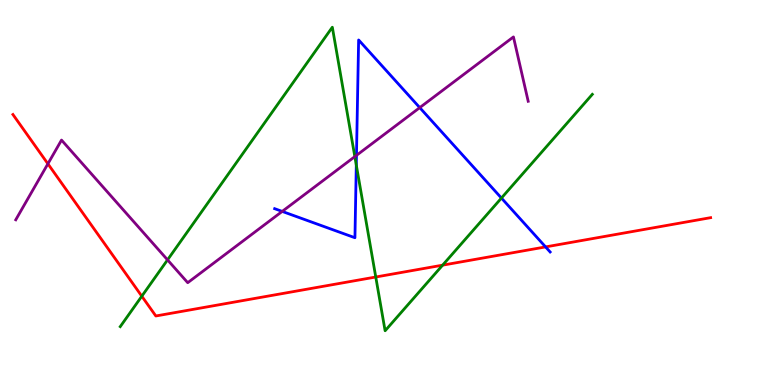[{'lines': ['blue', 'red'], 'intersections': [{'x': 7.04, 'y': 3.59}]}, {'lines': ['green', 'red'], 'intersections': [{'x': 1.83, 'y': 2.31}, {'x': 4.85, 'y': 2.81}, {'x': 5.71, 'y': 3.11}]}, {'lines': ['purple', 'red'], 'intersections': [{'x': 0.618, 'y': 5.75}]}, {'lines': ['blue', 'green'], 'intersections': [{'x': 4.6, 'y': 5.71}, {'x': 6.47, 'y': 4.86}]}, {'lines': ['blue', 'purple'], 'intersections': [{'x': 3.64, 'y': 4.51}, {'x': 4.6, 'y': 5.96}, {'x': 5.42, 'y': 7.2}]}, {'lines': ['green', 'purple'], 'intersections': [{'x': 2.16, 'y': 3.25}, {'x': 4.58, 'y': 5.93}]}]